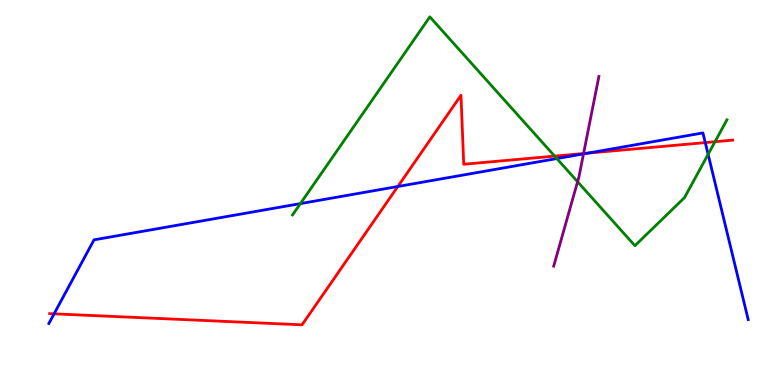[{'lines': ['blue', 'red'], 'intersections': [{'x': 0.698, 'y': 1.85}, {'x': 5.13, 'y': 5.16}, {'x': 7.58, 'y': 6.02}, {'x': 9.1, 'y': 6.3}]}, {'lines': ['green', 'red'], 'intersections': [{'x': 7.16, 'y': 5.95}, {'x': 9.23, 'y': 6.32}]}, {'lines': ['purple', 'red'], 'intersections': [{'x': 7.53, 'y': 6.01}]}, {'lines': ['blue', 'green'], 'intersections': [{'x': 3.88, 'y': 4.71}, {'x': 7.18, 'y': 5.88}, {'x': 9.14, 'y': 5.99}]}, {'lines': ['blue', 'purple'], 'intersections': [{'x': 7.53, 'y': 6.0}]}, {'lines': ['green', 'purple'], 'intersections': [{'x': 7.45, 'y': 5.28}]}]